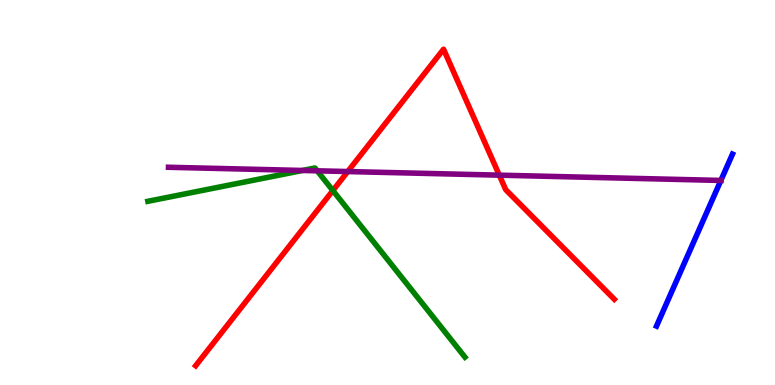[{'lines': ['blue', 'red'], 'intersections': []}, {'lines': ['green', 'red'], 'intersections': [{'x': 4.29, 'y': 5.05}]}, {'lines': ['purple', 'red'], 'intersections': [{'x': 4.49, 'y': 5.54}, {'x': 6.44, 'y': 5.45}]}, {'lines': ['blue', 'green'], 'intersections': []}, {'lines': ['blue', 'purple'], 'intersections': [{'x': 9.3, 'y': 5.31}]}, {'lines': ['green', 'purple'], 'intersections': [{'x': 3.9, 'y': 5.57}, {'x': 4.09, 'y': 5.56}]}]